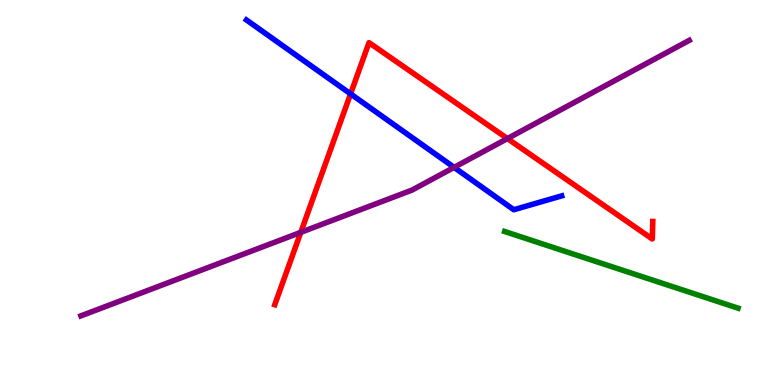[{'lines': ['blue', 'red'], 'intersections': [{'x': 4.52, 'y': 7.56}]}, {'lines': ['green', 'red'], 'intersections': []}, {'lines': ['purple', 'red'], 'intersections': [{'x': 3.88, 'y': 3.97}, {'x': 6.55, 'y': 6.4}]}, {'lines': ['blue', 'green'], 'intersections': []}, {'lines': ['blue', 'purple'], 'intersections': [{'x': 5.86, 'y': 5.65}]}, {'lines': ['green', 'purple'], 'intersections': []}]